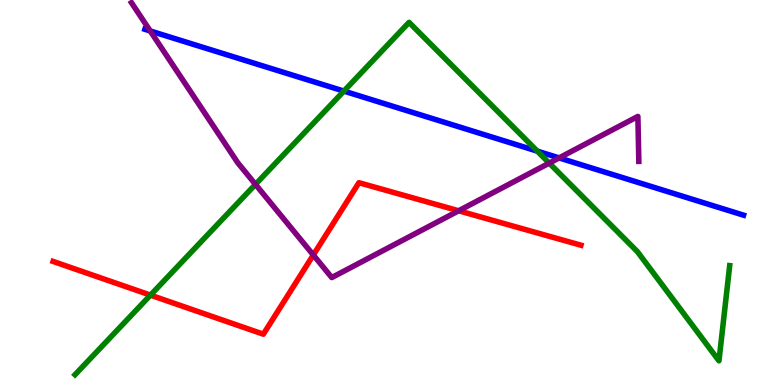[{'lines': ['blue', 'red'], 'intersections': []}, {'lines': ['green', 'red'], 'intersections': [{'x': 1.94, 'y': 2.33}]}, {'lines': ['purple', 'red'], 'intersections': [{'x': 4.04, 'y': 3.38}, {'x': 5.92, 'y': 4.53}]}, {'lines': ['blue', 'green'], 'intersections': [{'x': 4.44, 'y': 7.63}, {'x': 6.93, 'y': 6.07}]}, {'lines': ['blue', 'purple'], 'intersections': [{'x': 1.94, 'y': 9.2}, {'x': 7.21, 'y': 5.9}]}, {'lines': ['green', 'purple'], 'intersections': [{'x': 3.3, 'y': 5.21}, {'x': 7.09, 'y': 5.76}]}]